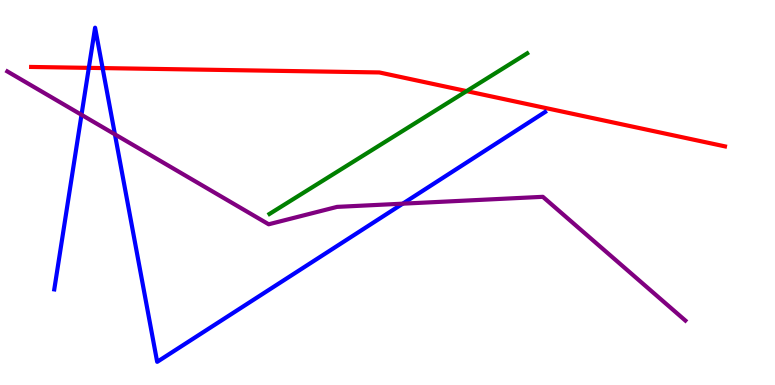[{'lines': ['blue', 'red'], 'intersections': [{'x': 1.15, 'y': 8.24}, {'x': 1.32, 'y': 8.23}]}, {'lines': ['green', 'red'], 'intersections': [{'x': 6.02, 'y': 7.63}]}, {'lines': ['purple', 'red'], 'intersections': []}, {'lines': ['blue', 'green'], 'intersections': []}, {'lines': ['blue', 'purple'], 'intersections': [{'x': 1.05, 'y': 7.02}, {'x': 1.48, 'y': 6.51}, {'x': 5.2, 'y': 4.71}]}, {'lines': ['green', 'purple'], 'intersections': []}]